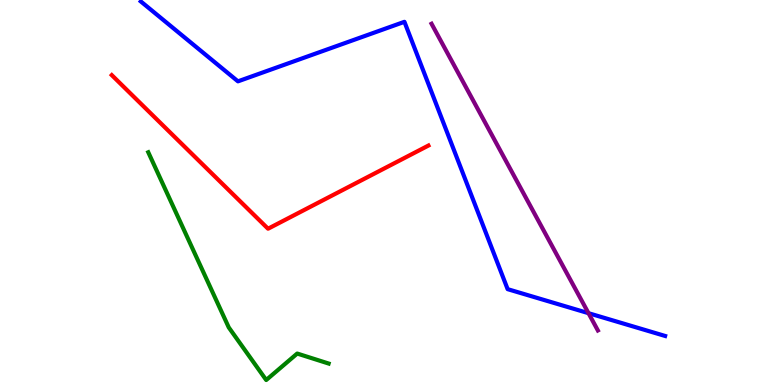[{'lines': ['blue', 'red'], 'intersections': []}, {'lines': ['green', 'red'], 'intersections': []}, {'lines': ['purple', 'red'], 'intersections': []}, {'lines': ['blue', 'green'], 'intersections': []}, {'lines': ['blue', 'purple'], 'intersections': [{'x': 7.59, 'y': 1.87}]}, {'lines': ['green', 'purple'], 'intersections': []}]